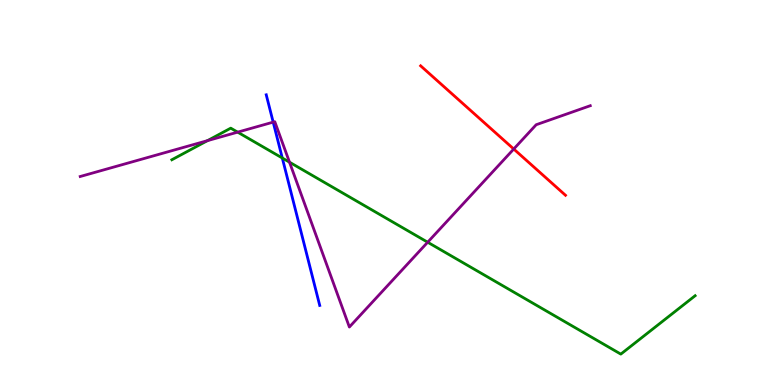[{'lines': ['blue', 'red'], 'intersections': []}, {'lines': ['green', 'red'], 'intersections': []}, {'lines': ['purple', 'red'], 'intersections': [{'x': 6.63, 'y': 6.13}]}, {'lines': ['blue', 'green'], 'intersections': [{'x': 3.64, 'y': 5.9}]}, {'lines': ['blue', 'purple'], 'intersections': [{'x': 3.52, 'y': 6.83}]}, {'lines': ['green', 'purple'], 'intersections': [{'x': 2.68, 'y': 6.35}, {'x': 3.07, 'y': 6.57}, {'x': 3.74, 'y': 5.79}, {'x': 5.52, 'y': 3.71}]}]